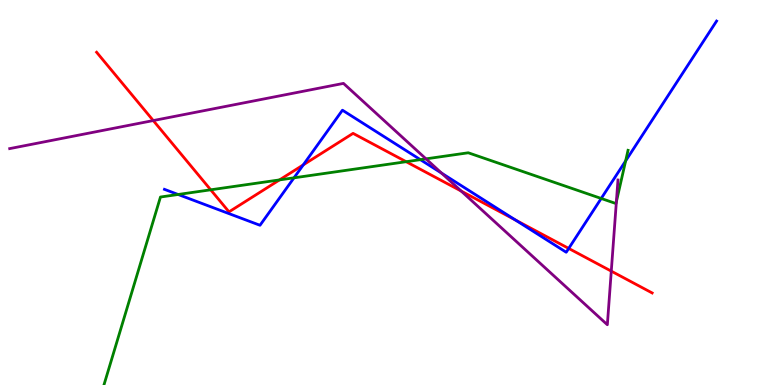[{'lines': ['blue', 'red'], 'intersections': [{'x': 3.91, 'y': 5.72}, {'x': 6.65, 'y': 4.29}, {'x': 7.34, 'y': 3.55}]}, {'lines': ['green', 'red'], 'intersections': [{'x': 2.72, 'y': 5.07}, {'x': 3.61, 'y': 5.33}, {'x': 5.24, 'y': 5.8}]}, {'lines': ['purple', 'red'], 'intersections': [{'x': 1.98, 'y': 6.87}, {'x': 5.95, 'y': 5.04}, {'x': 7.89, 'y': 2.96}]}, {'lines': ['blue', 'green'], 'intersections': [{'x': 2.3, 'y': 4.95}, {'x': 3.79, 'y': 5.38}, {'x': 5.42, 'y': 5.85}, {'x': 7.76, 'y': 4.84}, {'x': 8.07, 'y': 5.82}]}, {'lines': ['blue', 'purple'], 'intersections': [{'x': 5.7, 'y': 5.5}]}, {'lines': ['green', 'purple'], 'intersections': [{'x': 5.5, 'y': 5.87}, {'x': 7.95, 'y': 4.76}]}]